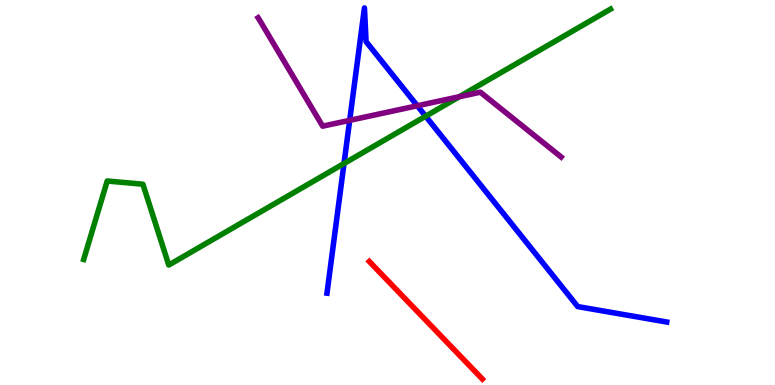[{'lines': ['blue', 'red'], 'intersections': []}, {'lines': ['green', 'red'], 'intersections': []}, {'lines': ['purple', 'red'], 'intersections': []}, {'lines': ['blue', 'green'], 'intersections': [{'x': 4.44, 'y': 5.75}, {'x': 5.49, 'y': 6.98}]}, {'lines': ['blue', 'purple'], 'intersections': [{'x': 4.51, 'y': 6.87}, {'x': 5.38, 'y': 7.25}]}, {'lines': ['green', 'purple'], 'intersections': [{'x': 5.93, 'y': 7.49}]}]